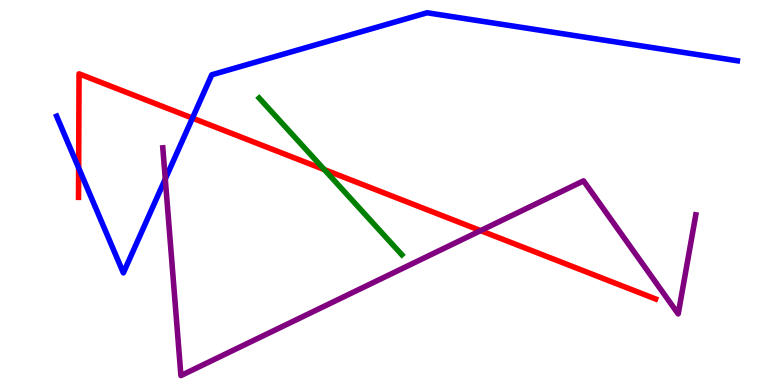[{'lines': ['blue', 'red'], 'intersections': [{'x': 1.01, 'y': 5.64}, {'x': 2.48, 'y': 6.93}]}, {'lines': ['green', 'red'], 'intersections': [{'x': 4.18, 'y': 5.6}]}, {'lines': ['purple', 'red'], 'intersections': [{'x': 6.2, 'y': 4.01}]}, {'lines': ['blue', 'green'], 'intersections': []}, {'lines': ['blue', 'purple'], 'intersections': [{'x': 2.13, 'y': 5.35}]}, {'lines': ['green', 'purple'], 'intersections': []}]